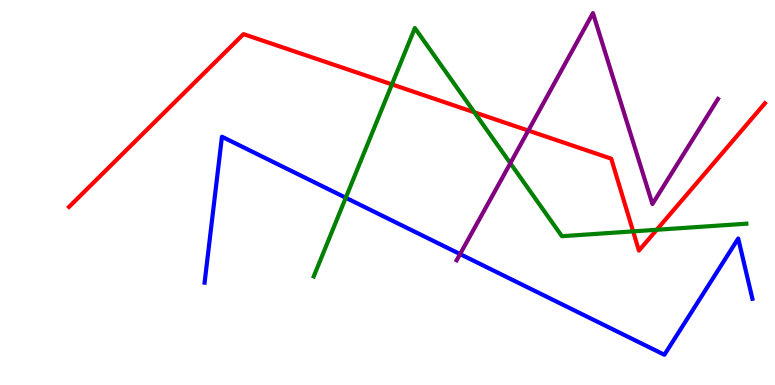[{'lines': ['blue', 'red'], 'intersections': []}, {'lines': ['green', 'red'], 'intersections': [{'x': 5.06, 'y': 7.81}, {'x': 6.12, 'y': 7.08}, {'x': 8.17, 'y': 3.99}, {'x': 8.47, 'y': 4.03}]}, {'lines': ['purple', 'red'], 'intersections': [{'x': 6.82, 'y': 6.61}]}, {'lines': ['blue', 'green'], 'intersections': [{'x': 4.46, 'y': 4.86}]}, {'lines': ['blue', 'purple'], 'intersections': [{'x': 5.94, 'y': 3.4}]}, {'lines': ['green', 'purple'], 'intersections': [{'x': 6.59, 'y': 5.76}]}]